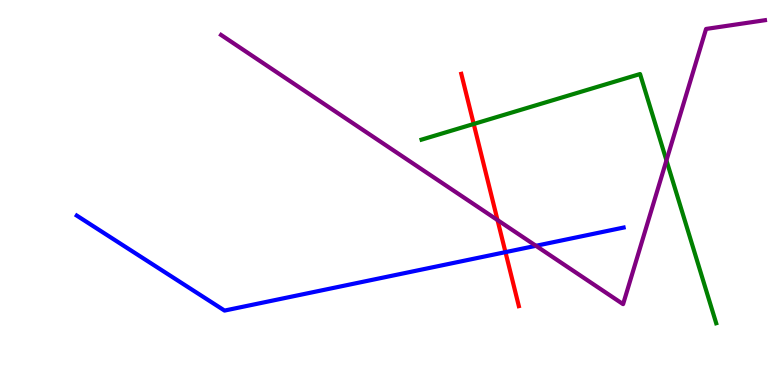[{'lines': ['blue', 'red'], 'intersections': [{'x': 6.52, 'y': 3.45}]}, {'lines': ['green', 'red'], 'intersections': [{'x': 6.11, 'y': 6.78}]}, {'lines': ['purple', 'red'], 'intersections': [{'x': 6.42, 'y': 4.28}]}, {'lines': ['blue', 'green'], 'intersections': []}, {'lines': ['blue', 'purple'], 'intersections': [{'x': 6.92, 'y': 3.62}]}, {'lines': ['green', 'purple'], 'intersections': [{'x': 8.6, 'y': 5.83}]}]